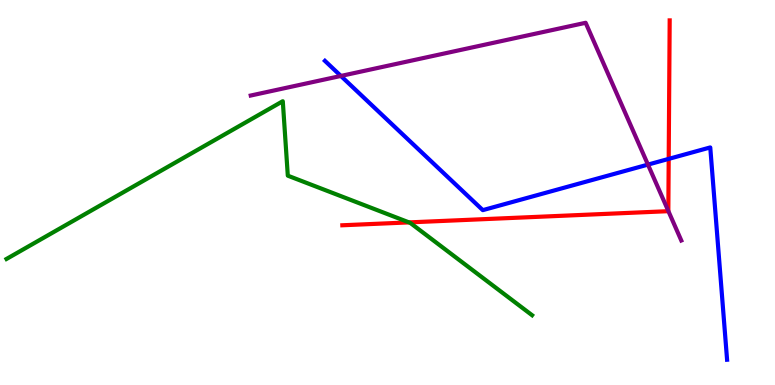[{'lines': ['blue', 'red'], 'intersections': [{'x': 8.63, 'y': 5.87}]}, {'lines': ['green', 'red'], 'intersections': [{'x': 5.28, 'y': 4.22}]}, {'lines': ['purple', 'red'], 'intersections': [{'x': 8.62, 'y': 4.52}]}, {'lines': ['blue', 'green'], 'intersections': []}, {'lines': ['blue', 'purple'], 'intersections': [{'x': 4.4, 'y': 8.03}, {'x': 8.36, 'y': 5.72}]}, {'lines': ['green', 'purple'], 'intersections': []}]